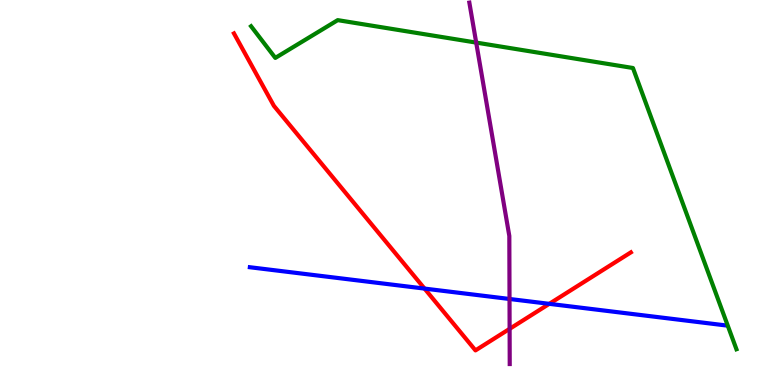[{'lines': ['blue', 'red'], 'intersections': [{'x': 5.48, 'y': 2.5}, {'x': 7.09, 'y': 2.11}]}, {'lines': ['green', 'red'], 'intersections': []}, {'lines': ['purple', 'red'], 'intersections': [{'x': 6.58, 'y': 1.46}]}, {'lines': ['blue', 'green'], 'intersections': []}, {'lines': ['blue', 'purple'], 'intersections': [{'x': 6.57, 'y': 2.23}]}, {'lines': ['green', 'purple'], 'intersections': [{'x': 6.14, 'y': 8.89}]}]